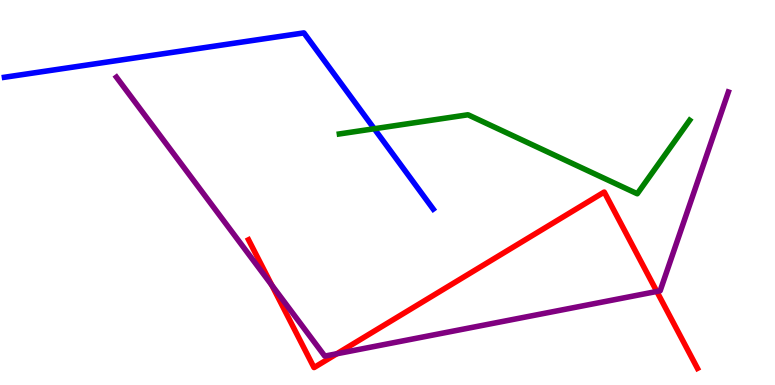[{'lines': ['blue', 'red'], 'intersections': []}, {'lines': ['green', 'red'], 'intersections': []}, {'lines': ['purple', 'red'], 'intersections': [{'x': 3.51, 'y': 2.59}, {'x': 4.35, 'y': 0.812}, {'x': 8.47, 'y': 2.43}]}, {'lines': ['blue', 'green'], 'intersections': [{'x': 4.83, 'y': 6.66}]}, {'lines': ['blue', 'purple'], 'intersections': []}, {'lines': ['green', 'purple'], 'intersections': []}]